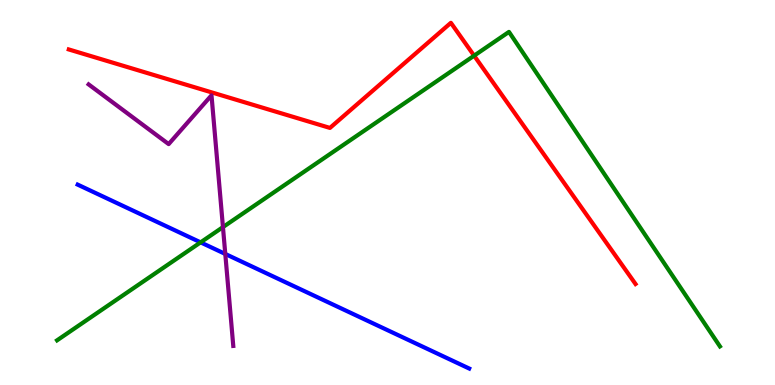[{'lines': ['blue', 'red'], 'intersections': []}, {'lines': ['green', 'red'], 'intersections': [{'x': 6.12, 'y': 8.55}]}, {'lines': ['purple', 'red'], 'intersections': []}, {'lines': ['blue', 'green'], 'intersections': [{'x': 2.59, 'y': 3.7}]}, {'lines': ['blue', 'purple'], 'intersections': [{'x': 2.91, 'y': 3.4}]}, {'lines': ['green', 'purple'], 'intersections': [{'x': 2.88, 'y': 4.1}]}]